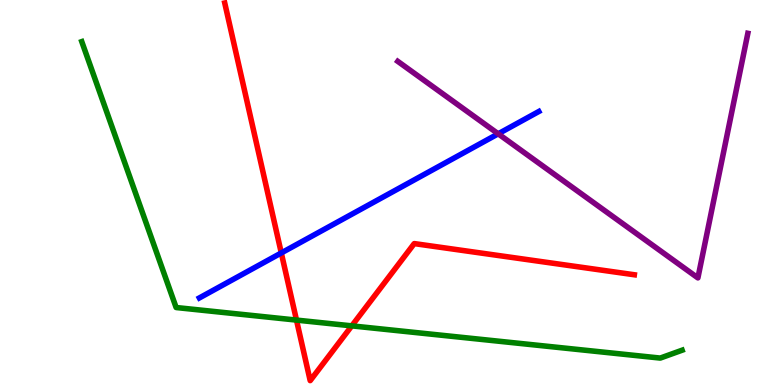[{'lines': ['blue', 'red'], 'intersections': [{'x': 3.63, 'y': 3.43}]}, {'lines': ['green', 'red'], 'intersections': [{'x': 3.83, 'y': 1.69}, {'x': 4.54, 'y': 1.54}]}, {'lines': ['purple', 'red'], 'intersections': []}, {'lines': ['blue', 'green'], 'intersections': []}, {'lines': ['blue', 'purple'], 'intersections': [{'x': 6.43, 'y': 6.52}]}, {'lines': ['green', 'purple'], 'intersections': []}]